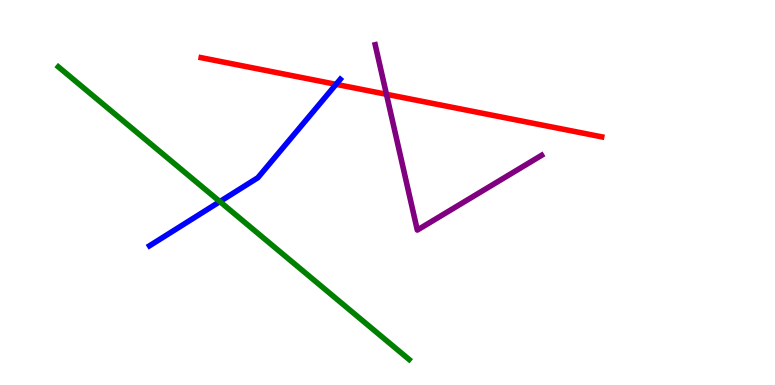[{'lines': ['blue', 'red'], 'intersections': [{'x': 4.34, 'y': 7.81}]}, {'lines': ['green', 'red'], 'intersections': []}, {'lines': ['purple', 'red'], 'intersections': [{'x': 4.99, 'y': 7.55}]}, {'lines': ['blue', 'green'], 'intersections': [{'x': 2.84, 'y': 4.76}]}, {'lines': ['blue', 'purple'], 'intersections': []}, {'lines': ['green', 'purple'], 'intersections': []}]